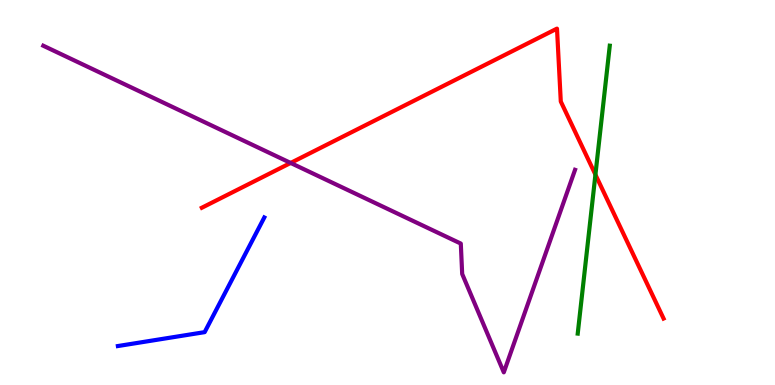[{'lines': ['blue', 'red'], 'intersections': []}, {'lines': ['green', 'red'], 'intersections': [{'x': 7.68, 'y': 5.46}]}, {'lines': ['purple', 'red'], 'intersections': [{'x': 3.75, 'y': 5.77}]}, {'lines': ['blue', 'green'], 'intersections': []}, {'lines': ['blue', 'purple'], 'intersections': []}, {'lines': ['green', 'purple'], 'intersections': []}]